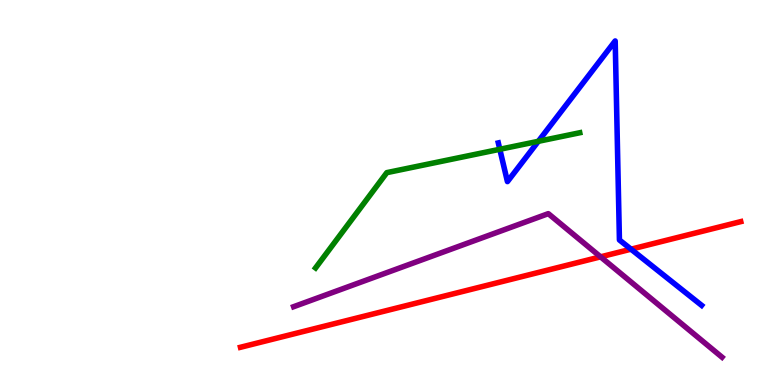[{'lines': ['blue', 'red'], 'intersections': [{'x': 8.14, 'y': 3.53}]}, {'lines': ['green', 'red'], 'intersections': []}, {'lines': ['purple', 'red'], 'intersections': [{'x': 7.75, 'y': 3.33}]}, {'lines': ['blue', 'green'], 'intersections': [{'x': 6.45, 'y': 6.12}, {'x': 6.95, 'y': 6.33}]}, {'lines': ['blue', 'purple'], 'intersections': []}, {'lines': ['green', 'purple'], 'intersections': []}]